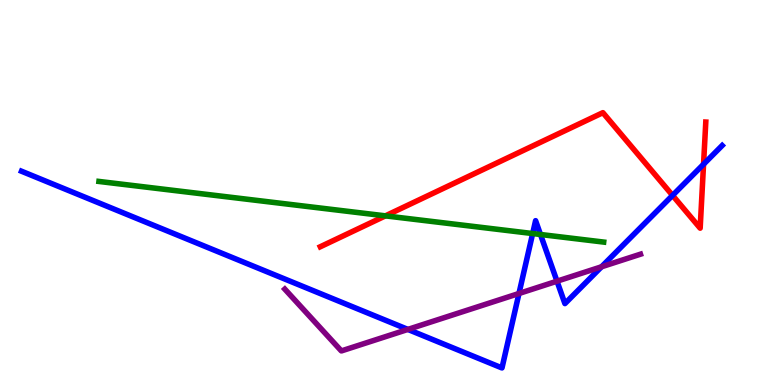[{'lines': ['blue', 'red'], 'intersections': [{'x': 8.68, 'y': 4.92}, {'x': 9.08, 'y': 5.73}]}, {'lines': ['green', 'red'], 'intersections': [{'x': 4.97, 'y': 4.39}]}, {'lines': ['purple', 'red'], 'intersections': []}, {'lines': ['blue', 'green'], 'intersections': [{'x': 6.87, 'y': 3.93}, {'x': 6.97, 'y': 3.91}]}, {'lines': ['blue', 'purple'], 'intersections': [{'x': 5.26, 'y': 1.44}, {'x': 6.7, 'y': 2.38}, {'x': 7.19, 'y': 2.7}, {'x': 7.76, 'y': 3.07}]}, {'lines': ['green', 'purple'], 'intersections': []}]